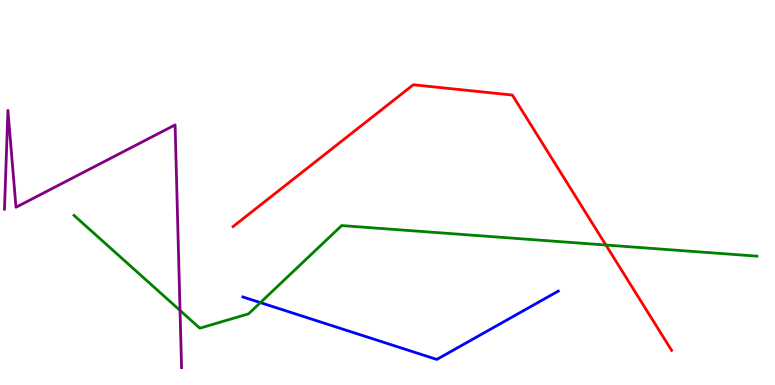[{'lines': ['blue', 'red'], 'intersections': []}, {'lines': ['green', 'red'], 'intersections': [{'x': 7.82, 'y': 3.64}]}, {'lines': ['purple', 'red'], 'intersections': []}, {'lines': ['blue', 'green'], 'intersections': [{'x': 3.36, 'y': 2.14}]}, {'lines': ['blue', 'purple'], 'intersections': []}, {'lines': ['green', 'purple'], 'intersections': [{'x': 2.32, 'y': 1.94}]}]